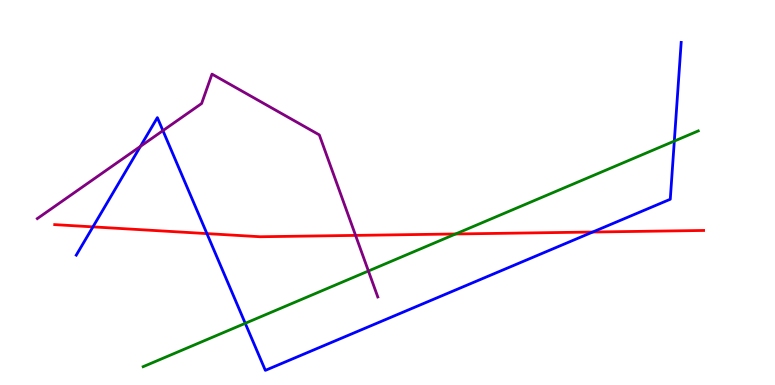[{'lines': ['blue', 'red'], 'intersections': [{'x': 1.2, 'y': 4.11}, {'x': 2.67, 'y': 3.93}, {'x': 7.65, 'y': 3.97}]}, {'lines': ['green', 'red'], 'intersections': [{'x': 5.88, 'y': 3.92}]}, {'lines': ['purple', 'red'], 'intersections': [{'x': 4.59, 'y': 3.89}]}, {'lines': ['blue', 'green'], 'intersections': [{'x': 3.16, 'y': 1.6}, {'x': 8.7, 'y': 6.34}]}, {'lines': ['blue', 'purple'], 'intersections': [{'x': 1.81, 'y': 6.2}, {'x': 2.1, 'y': 6.61}]}, {'lines': ['green', 'purple'], 'intersections': [{'x': 4.75, 'y': 2.96}]}]